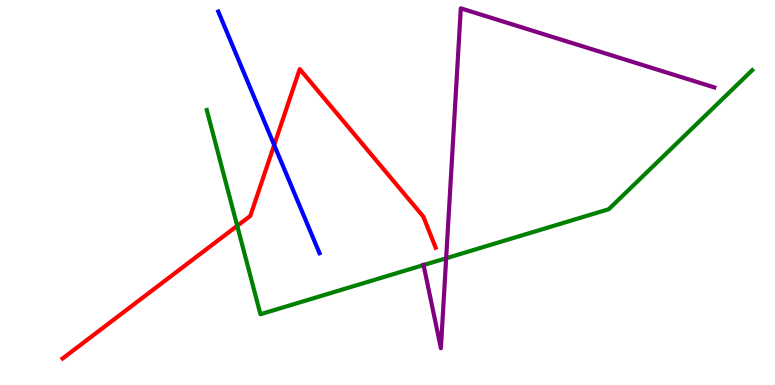[{'lines': ['blue', 'red'], 'intersections': [{'x': 3.54, 'y': 6.23}]}, {'lines': ['green', 'red'], 'intersections': [{'x': 3.06, 'y': 4.13}]}, {'lines': ['purple', 'red'], 'intersections': []}, {'lines': ['blue', 'green'], 'intersections': []}, {'lines': ['blue', 'purple'], 'intersections': []}, {'lines': ['green', 'purple'], 'intersections': [{'x': 5.47, 'y': 3.12}, {'x': 5.76, 'y': 3.29}]}]